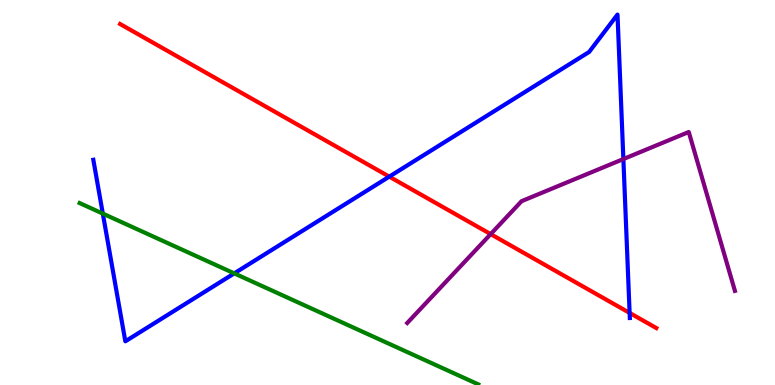[{'lines': ['blue', 'red'], 'intersections': [{'x': 5.02, 'y': 5.41}, {'x': 8.12, 'y': 1.87}]}, {'lines': ['green', 'red'], 'intersections': []}, {'lines': ['purple', 'red'], 'intersections': [{'x': 6.33, 'y': 3.92}]}, {'lines': ['blue', 'green'], 'intersections': [{'x': 1.33, 'y': 4.45}, {'x': 3.02, 'y': 2.9}]}, {'lines': ['blue', 'purple'], 'intersections': [{'x': 8.04, 'y': 5.87}]}, {'lines': ['green', 'purple'], 'intersections': []}]